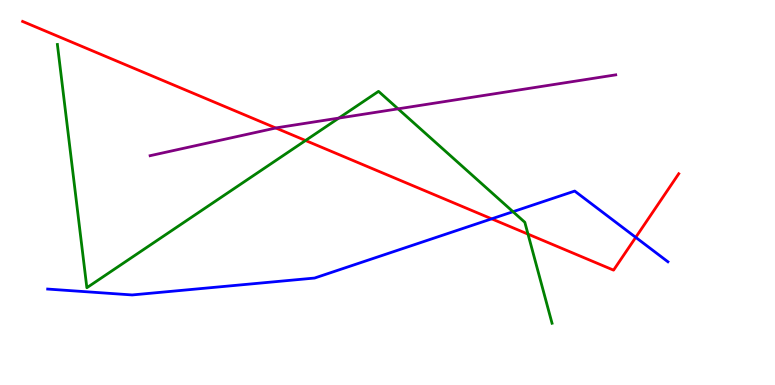[{'lines': ['blue', 'red'], 'intersections': [{'x': 6.34, 'y': 4.32}, {'x': 8.2, 'y': 3.83}]}, {'lines': ['green', 'red'], 'intersections': [{'x': 3.94, 'y': 6.35}, {'x': 6.81, 'y': 3.92}]}, {'lines': ['purple', 'red'], 'intersections': [{'x': 3.56, 'y': 6.68}]}, {'lines': ['blue', 'green'], 'intersections': [{'x': 6.62, 'y': 4.5}]}, {'lines': ['blue', 'purple'], 'intersections': []}, {'lines': ['green', 'purple'], 'intersections': [{'x': 4.37, 'y': 6.93}, {'x': 5.14, 'y': 7.17}]}]